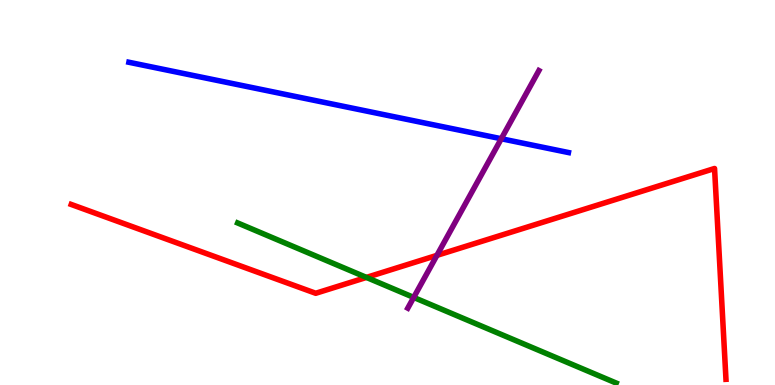[{'lines': ['blue', 'red'], 'intersections': []}, {'lines': ['green', 'red'], 'intersections': [{'x': 4.73, 'y': 2.79}]}, {'lines': ['purple', 'red'], 'intersections': [{'x': 5.64, 'y': 3.37}]}, {'lines': ['blue', 'green'], 'intersections': []}, {'lines': ['blue', 'purple'], 'intersections': [{'x': 6.47, 'y': 6.4}]}, {'lines': ['green', 'purple'], 'intersections': [{'x': 5.34, 'y': 2.27}]}]